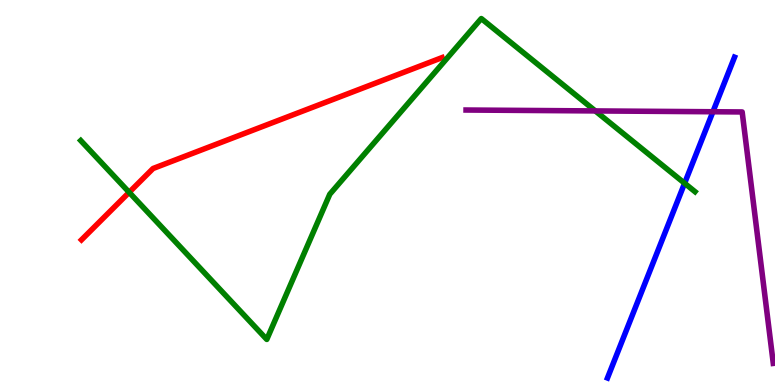[{'lines': ['blue', 'red'], 'intersections': []}, {'lines': ['green', 'red'], 'intersections': [{'x': 1.67, 'y': 5.0}]}, {'lines': ['purple', 'red'], 'intersections': []}, {'lines': ['blue', 'green'], 'intersections': [{'x': 8.83, 'y': 5.24}]}, {'lines': ['blue', 'purple'], 'intersections': [{'x': 9.2, 'y': 7.1}]}, {'lines': ['green', 'purple'], 'intersections': [{'x': 7.68, 'y': 7.12}]}]